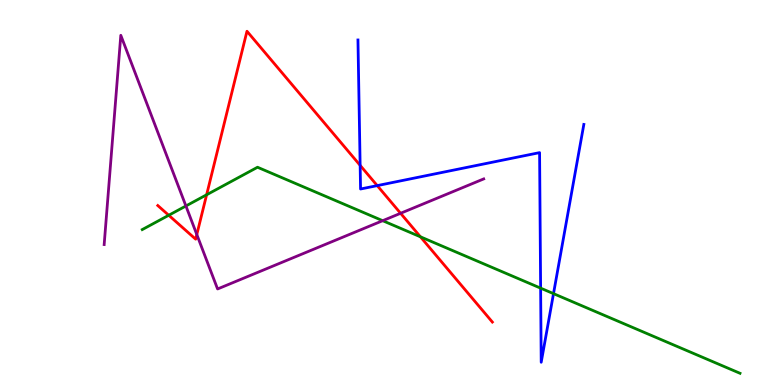[{'lines': ['blue', 'red'], 'intersections': [{'x': 4.65, 'y': 5.7}, {'x': 4.87, 'y': 5.18}]}, {'lines': ['green', 'red'], 'intersections': [{'x': 2.18, 'y': 4.41}, {'x': 2.67, 'y': 4.94}, {'x': 5.42, 'y': 3.85}]}, {'lines': ['purple', 'red'], 'intersections': [{'x': 2.54, 'y': 3.91}, {'x': 5.17, 'y': 4.46}]}, {'lines': ['blue', 'green'], 'intersections': [{'x': 6.98, 'y': 2.52}, {'x': 7.14, 'y': 2.37}]}, {'lines': ['blue', 'purple'], 'intersections': []}, {'lines': ['green', 'purple'], 'intersections': [{'x': 2.4, 'y': 4.65}, {'x': 4.94, 'y': 4.27}]}]